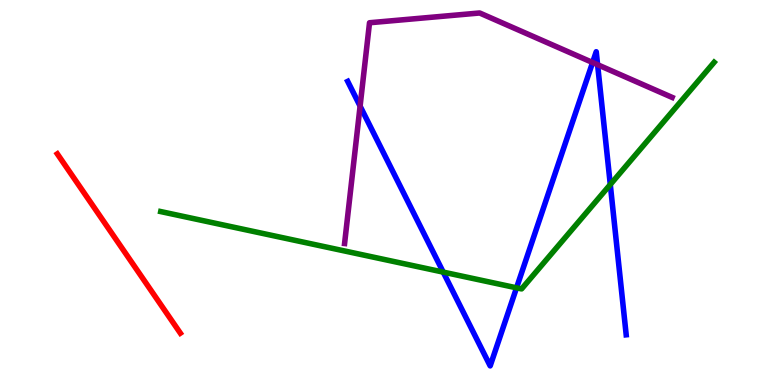[{'lines': ['blue', 'red'], 'intersections': []}, {'lines': ['green', 'red'], 'intersections': []}, {'lines': ['purple', 'red'], 'intersections': []}, {'lines': ['blue', 'green'], 'intersections': [{'x': 5.72, 'y': 2.93}, {'x': 6.66, 'y': 2.52}, {'x': 7.87, 'y': 5.21}]}, {'lines': ['blue', 'purple'], 'intersections': [{'x': 4.65, 'y': 7.24}, {'x': 7.65, 'y': 8.38}, {'x': 7.71, 'y': 8.32}]}, {'lines': ['green', 'purple'], 'intersections': []}]